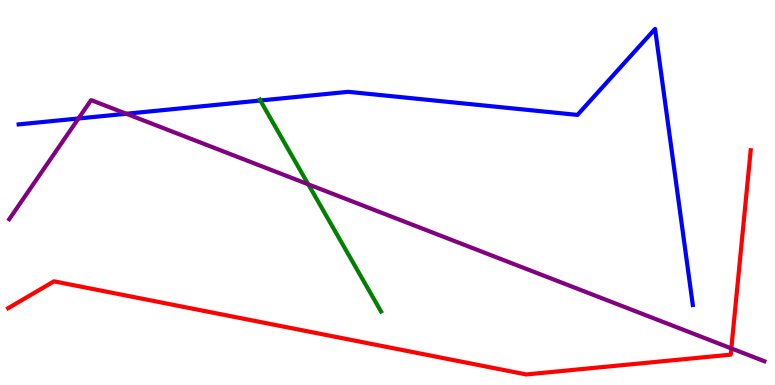[{'lines': ['blue', 'red'], 'intersections': []}, {'lines': ['green', 'red'], 'intersections': []}, {'lines': ['purple', 'red'], 'intersections': [{'x': 9.44, 'y': 0.95}]}, {'lines': ['blue', 'green'], 'intersections': [{'x': 3.36, 'y': 7.39}]}, {'lines': ['blue', 'purple'], 'intersections': [{'x': 1.01, 'y': 6.92}, {'x': 1.63, 'y': 7.05}]}, {'lines': ['green', 'purple'], 'intersections': [{'x': 3.98, 'y': 5.21}]}]